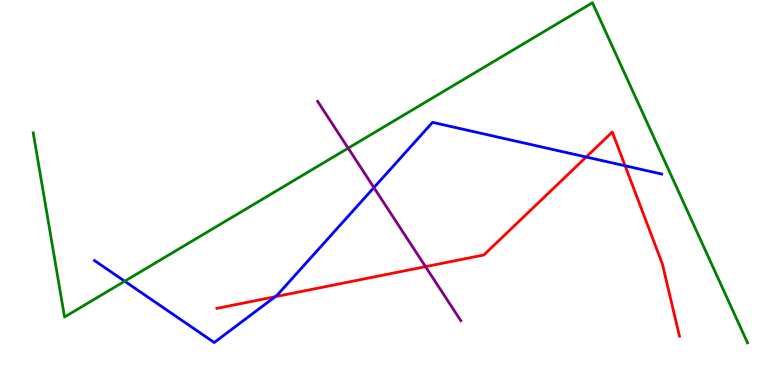[{'lines': ['blue', 'red'], 'intersections': [{'x': 3.55, 'y': 2.29}, {'x': 7.56, 'y': 5.92}, {'x': 8.07, 'y': 5.69}]}, {'lines': ['green', 'red'], 'intersections': []}, {'lines': ['purple', 'red'], 'intersections': [{'x': 5.49, 'y': 3.07}]}, {'lines': ['blue', 'green'], 'intersections': [{'x': 1.61, 'y': 2.7}]}, {'lines': ['blue', 'purple'], 'intersections': [{'x': 4.82, 'y': 5.13}]}, {'lines': ['green', 'purple'], 'intersections': [{'x': 4.49, 'y': 6.15}]}]